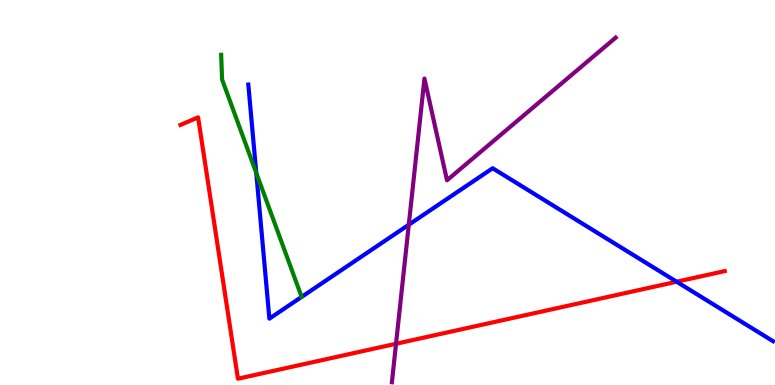[{'lines': ['blue', 'red'], 'intersections': [{'x': 8.73, 'y': 2.68}]}, {'lines': ['green', 'red'], 'intersections': []}, {'lines': ['purple', 'red'], 'intersections': [{'x': 5.11, 'y': 1.07}]}, {'lines': ['blue', 'green'], 'intersections': [{'x': 3.31, 'y': 5.51}]}, {'lines': ['blue', 'purple'], 'intersections': [{'x': 5.27, 'y': 4.16}]}, {'lines': ['green', 'purple'], 'intersections': []}]